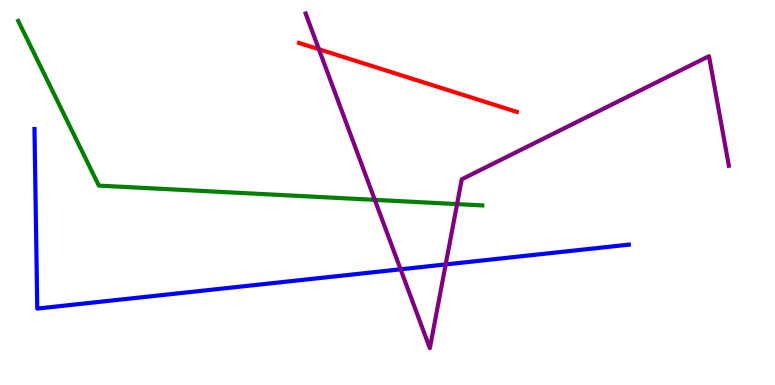[{'lines': ['blue', 'red'], 'intersections': []}, {'lines': ['green', 'red'], 'intersections': []}, {'lines': ['purple', 'red'], 'intersections': [{'x': 4.11, 'y': 8.72}]}, {'lines': ['blue', 'green'], 'intersections': []}, {'lines': ['blue', 'purple'], 'intersections': [{'x': 5.17, 'y': 3.0}, {'x': 5.75, 'y': 3.13}]}, {'lines': ['green', 'purple'], 'intersections': [{'x': 4.84, 'y': 4.81}, {'x': 5.9, 'y': 4.7}]}]